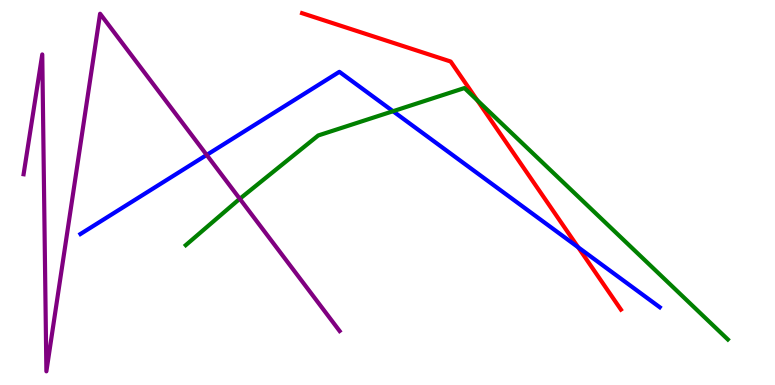[{'lines': ['blue', 'red'], 'intersections': [{'x': 7.46, 'y': 3.58}]}, {'lines': ['green', 'red'], 'intersections': [{'x': 6.16, 'y': 7.4}]}, {'lines': ['purple', 'red'], 'intersections': []}, {'lines': ['blue', 'green'], 'intersections': [{'x': 5.07, 'y': 7.11}]}, {'lines': ['blue', 'purple'], 'intersections': [{'x': 2.67, 'y': 5.98}]}, {'lines': ['green', 'purple'], 'intersections': [{'x': 3.09, 'y': 4.84}]}]